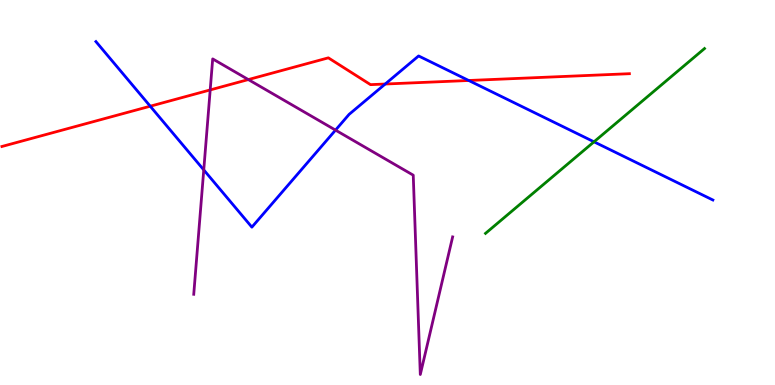[{'lines': ['blue', 'red'], 'intersections': [{'x': 1.94, 'y': 7.24}, {'x': 4.97, 'y': 7.82}, {'x': 6.05, 'y': 7.91}]}, {'lines': ['green', 'red'], 'intersections': []}, {'lines': ['purple', 'red'], 'intersections': [{'x': 2.71, 'y': 7.66}, {'x': 3.2, 'y': 7.93}]}, {'lines': ['blue', 'green'], 'intersections': [{'x': 7.66, 'y': 6.32}]}, {'lines': ['blue', 'purple'], 'intersections': [{'x': 2.63, 'y': 5.59}, {'x': 4.33, 'y': 6.62}]}, {'lines': ['green', 'purple'], 'intersections': []}]